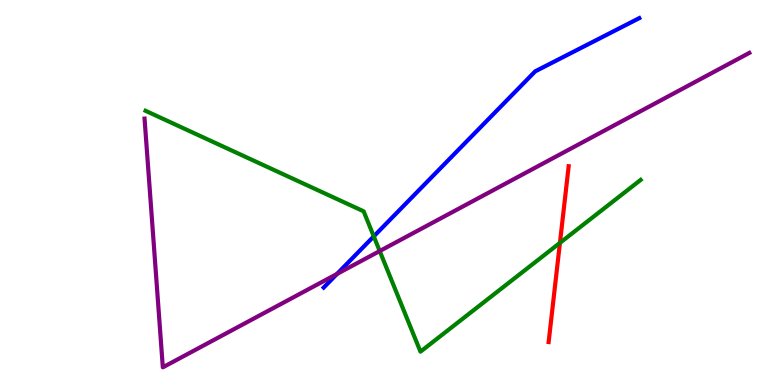[{'lines': ['blue', 'red'], 'intersections': []}, {'lines': ['green', 'red'], 'intersections': [{'x': 7.22, 'y': 3.69}]}, {'lines': ['purple', 'red'], 'intersections': []}, {'lines': ['blue', 'green'], 'intersections': [{'x': 4.82, 'y': 3.86}]}, {'lines': ['blue', 'purple'], 'intersections': [{'x': 4.35, 'y': 2.88}]}, {'lines': ['green', 'purple'], 'intersections': [{'x': 4.9, 'y': 3.48}]}]